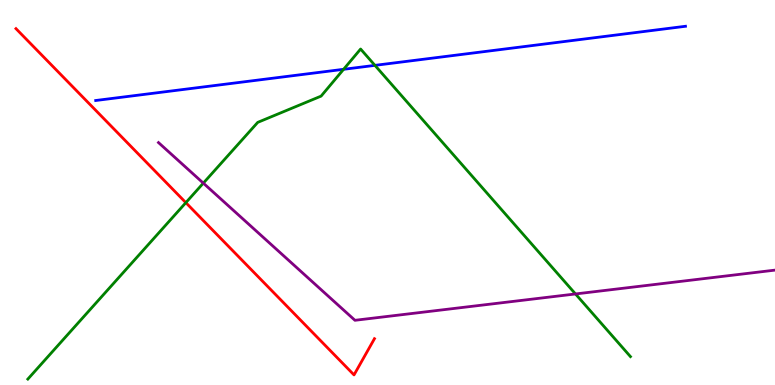[{'lines': ['blue', 'red'], 'intersections': []}, {'lines': ['green', 'red'], 'intersections': [{'x': 2.4, 'y': 4.74}]}, {'lines': ['purple', 'red'], 'intersections': []}, {'lines': ['blue', 'green'], 'intersections': [{'x': 4.43, 'y': 8.2}, {'x': 4.84, 'y': 8.3}]}, {'lines': ['blue', 'purple'], 'intersections': []}, {'lines': ['green', 'purple'], 'intersections': [{'x': 2.62, 'y': 5.24}, {'x': 7.43, 'y': 2.36}]}]